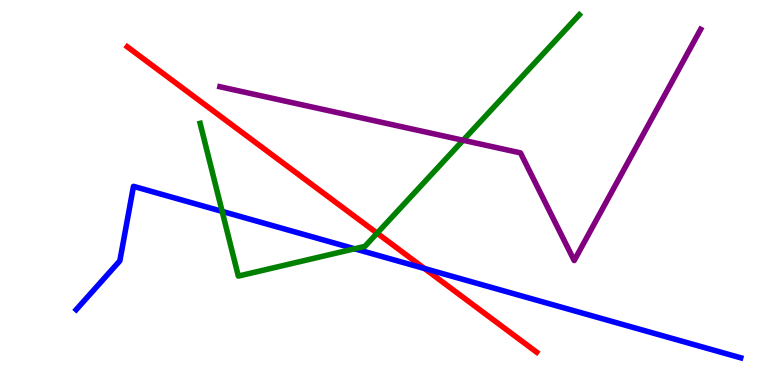[{'lines': ['blue', 'red'], 'intersections': [{'x': 5.48, 'y': 3.03}]}, {'lines': ['green', 'red'], 'intersections': [{'x': 4.87, 'y': 3.94}]}, {'lines': ['purple', 'red'], 'intersections': []}, {'lines': ['blue', 'green'], 'intersections': [{'x': 2.87, 'y': 4.51}, {'x': 4.58, 'y': 3.54}]}, {'lines': ['blue', 'purple'], 'intersections': []}, {'lines': ['green', 'purple'], 'intersections': [{'x': 5.98, 'y': 6.36}]}]